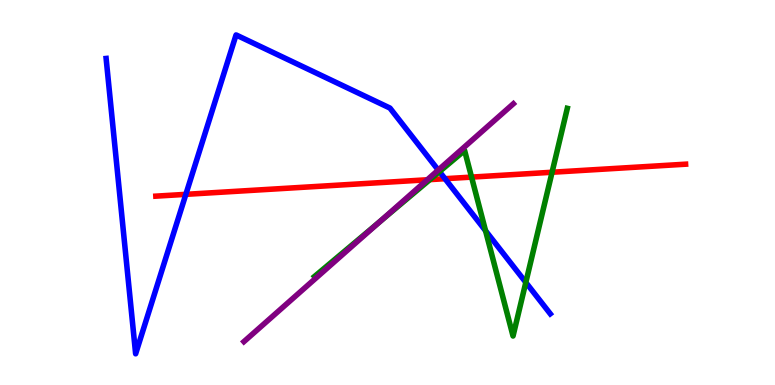[{'lines': ['blue', 'red'], 'intersections': [{'x': 2.4, 'y': 4.95}, {'x': 5.74, 'y': 5.36}]}, {'lines': ['green', 'red'], 'intersections': [{'x': 5.55, 'y': 5.33}, {'x': 6.08, 'y': 5.4}, {'x': 7.12, 'y': 5.53}]}, {'lines': ['purple', 'red'], 'intersections': [{'x': 5.51, 'y': 5.33}]}, {'lines': ['blue', 'green'], 'intersections': [{'x': 5.67, 'y': 5.54}, {'x': 6.27, 'y': 4.01}, {'x': 6.78, 'y': 2.66}]}, {'lines': ['blue', 'purple'], 'intersections': [{'x': 5.66, 'y': 5.58}]}, {'lines': ['green', 'purple'], 'intersections': [{'x': 4.9, 'y': 4.24}]}]